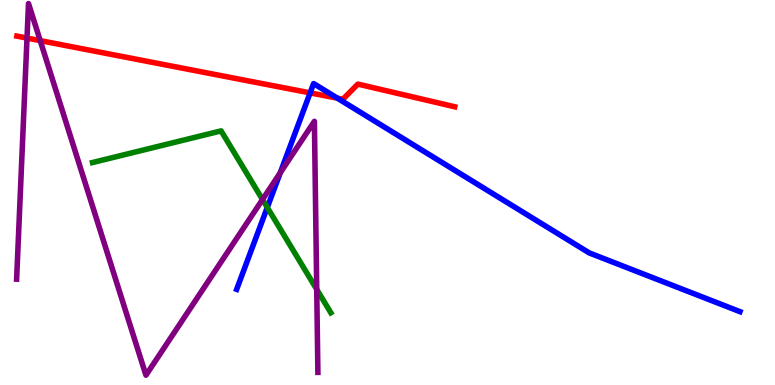[{'lines': ['blue', 'red'], 'intersections': [{'x': 4.0, 'y': 7.59}, {'x': 4.35, 'y': 7.45}]}, {'lines': ['green', 'red'], 'intersections': []}, {'lines': ['purple', 'red'], 'intersections': [{'x': 0.349, 'y': 9.01}, {'x': 0.519, 'y': 8.94}]}, {'lines': ['blue', 'green'], 'intersections': [{'x': 3.45, 'y': 4.61}]}, {'lines': ['blue', 'purple'], 'intersections': [{'x': 3.62, 'y': 5.51}]}, {'lines': ['green', 'purple'], 'intersections': [{'x': 3.39, 'y': 4.82}, {'x': 4.09, 'y': 2.48}]}]